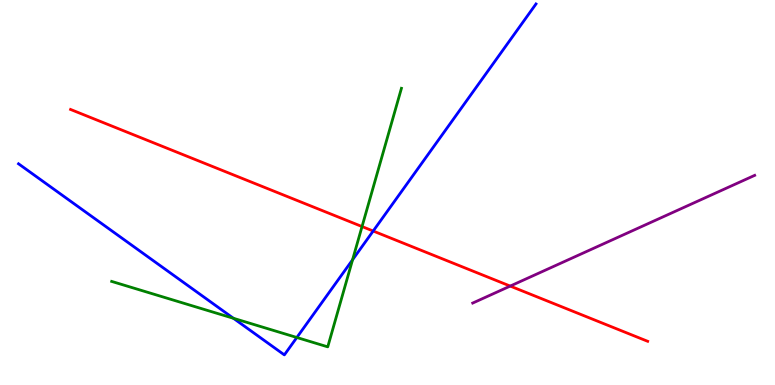[{'lines': ['blue', 'red'], 'intersections': [{'x': 4.82, 'y': 4.0}]}, {'lines': ['green', 'red'], 'intersections': [{'x': 4.67, 'y': 4.12}]}, {'lines': ['purple', 'red'], 'intersections': [{'x': 6.58, 'y': 2.57}]}, {'lines': ['blue', 'green'], 'intersections': [{'x': 3.01, 'y': 1.73}, {'x': 3.83, 'y': 1.23}, {'x': 4.55, 'y': 3.25}]}, {'lines': ['blue', 'purple'], 'intersections': []}, {'lines': ['green', 'purple'], 'intersections': []}]